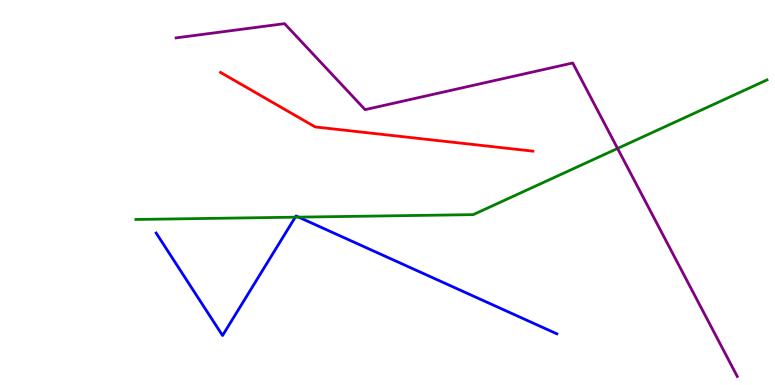[{'lines': ['blue', 'red'], 'intersections': []}, {'lines': ['green', 'red'], 'intersections': []}, {'lines': ['purple', 'red'], 'intersections': []}, {'lines': ['blue', 'green'], 'intersections': [{'x': 3.81, 'y': 4.36}, {'x': 3.85, 'y': 4.36}]}, {'lines': ['blue', 'purple'], 'intersections': []}, {'lines': ['green', 'purple'], 'intersections': [{'x': 7.97, 'y': 6.14}]}]